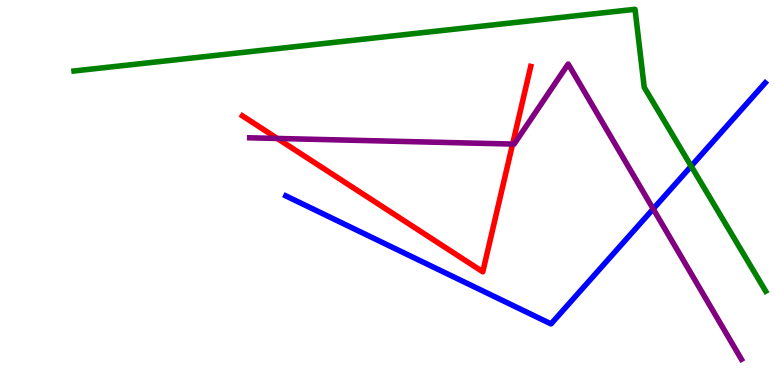[{'lines': ['blue', 'red'], 'intersections': []}, {'lines': ['green', 'red'], 'intersections': []}, {'lines': ['purple', 'red'], 'intersections': [{'x': 3.58, 'y': 6.4}, {'x': 6.61, 'y': 6.26}]}, {'lines': ['blue', 'green'], 'intersections': [{'x': 8.92, 'y': 5.68}]}, {'lines': ['blue', 'purple'], 'intersections': [{'x': 8.43, 'y': 4.57}]}, {'lines': ['green', 'purple'], 'intersections': []}]